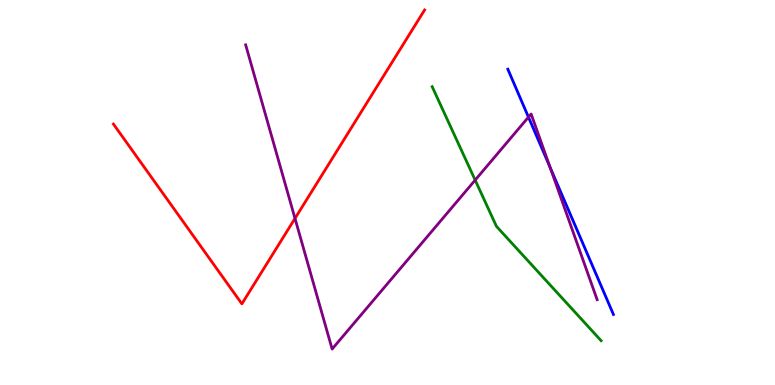[{'lines': ['blue', 'red'], 'intersections': []}, {'lines': ['green', 'red'], 'intersections': []}, {'lines': ['purple', 'red'], 'intersections': [{'x': 3.81, 'y': 4.33}]}, {'lines': ['blue', 'green'], 'intersections': []}, {'lines': ['blue', 'purple'], 'intersections': [{'x': 6.82, 'y': 6.96}, {'x': 7.1, 'y': 5.65}]}, {'lines': ['green', 'purple'], 'intersections': [{'x': 6.13, 'y': 5.32}]}]